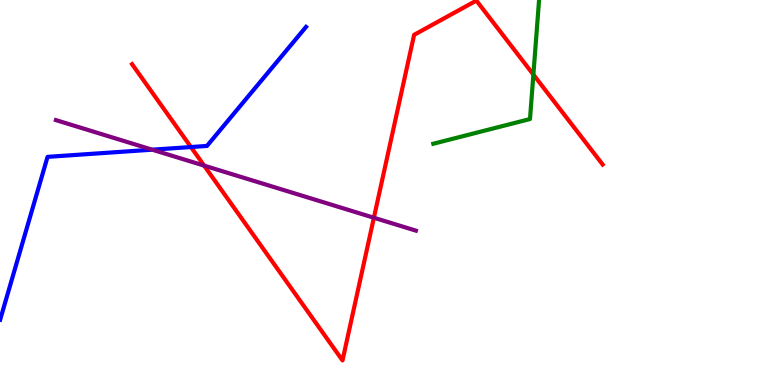[{'lines': ['blue', 'red'], 'intersections': [{'x': 2.46, 'y': 6.18}]}, {'lines': ['green', 'red'], 'intersections': [{'x': 6.88, 'y': 8.06}]}, {'lines': ['purple', 'red'], 'intersections': [{'x': 2.63, 'y': 5.7}, {'x': 4.82, 'y': 4.34}]}, {'lines': ['blue', 'green'], 'intersections': []}, {'lines': ['blue', 'purple'], 'intersections': [{'x': 1.96, 'y': 6.11}]}, {'lines': ['green', 'purple'], 'intersections': []}]